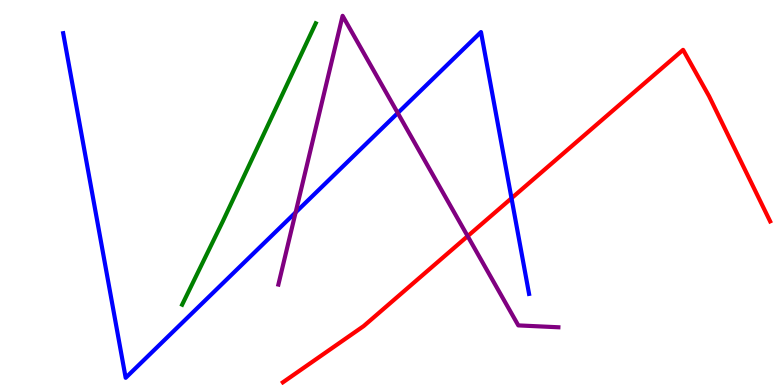[{'lines': ['blue', 'red'], 'intersections': [{'x': 6.6, 'y': 4.85}]}, {'lines': ['green', 'red'], 'intersections': []}, {'lines': ['purple', 'red'], 'intersections': [{'x': 6.03, 'y': 3.87}]}, {'lines': ['blue', 'green'], 'intersections': []}, {'lines': ['blue', 'purple'], 'intersections': [{'x': 3.81, 'y': 4.48}, {'x': 5.13, 'y': 7.06}]}, {'lines': ['green', 'purple'], 'intersections': []}]